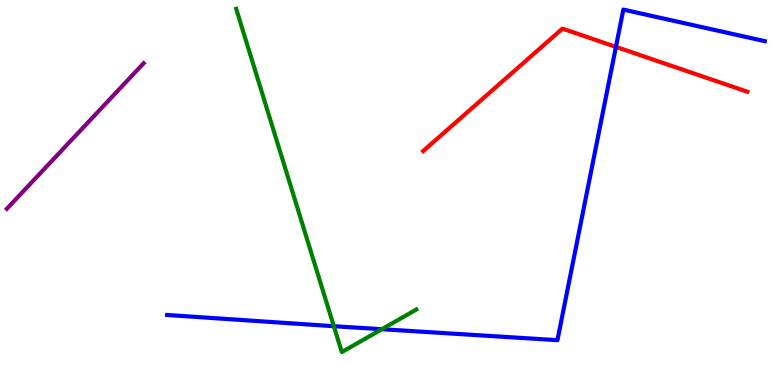[{'lines': ['blue', 'red'], 'intersections': [{'x': 7.95, 'y': 8.78}]}, {'lines': ['green', 'red'], 'intersections': []}, {'lines': ['purple', 'red'], 'intersections': []}, {'lines': ['blue', 'green'], 'intersections': [{'x': 4.31, 'y': 1.53}, {'x': 4.93, 'y': 1.45}]}, {'lines': ['blue', 'purple'], 'intersections': []}, {'lines': ['green', 'purple'], 'intersections': []}]